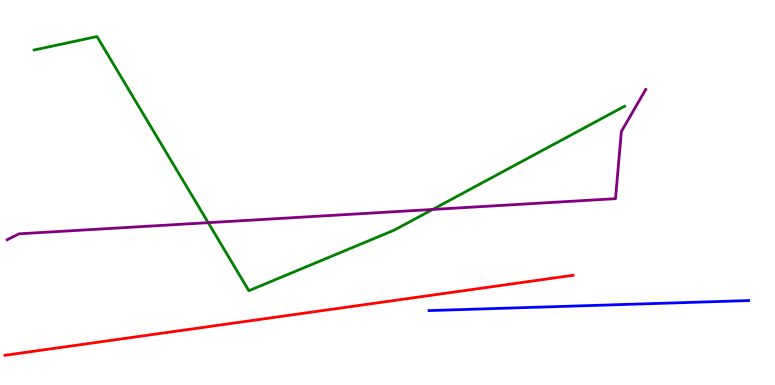[{'lines': ['blue', 'red'], 'intersections': []}, {'lines': ['green', 'red'], 'intersections': []}, {'lines': ['purple', 'red'], 'intersections': []}, {'lines': ['blue', 'green'], 'intersections': []}, {'lines': ['blue', 'purple'], 'intersections': []}, {'lines': ['green', 'purple'], 'intersections': [{'x': 2.69, 'y': 4.22}, {'x': 5.58, 'y': 4.56}]}]